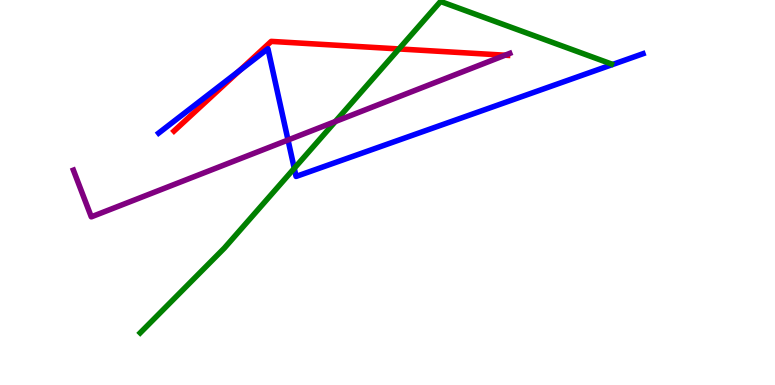[{'lines': ['blue', 'red'], 'intersections': [{'x': 3.09, 'y': 8.16}]}, {'lines': ['green', 'red'], 'intersections': [{'x': 5.15, 'y': 8.73}]}, {'lines': ['purple', 'red'], 'intersections': [{'x': 6.52, 'y': 8.57}]}, {'lines': ['blue', 'green'], 'intersections': [{'x': 3.8, 'y': 5.63}]}, {'lines': ['blue', 'purple'], 'intersections': [{'x': 3.72, 'y': 6.36}]}, {'lines': ['green', 'purple'], 'intersections': [{'x': 4.33, 'y': 6.84}]}]